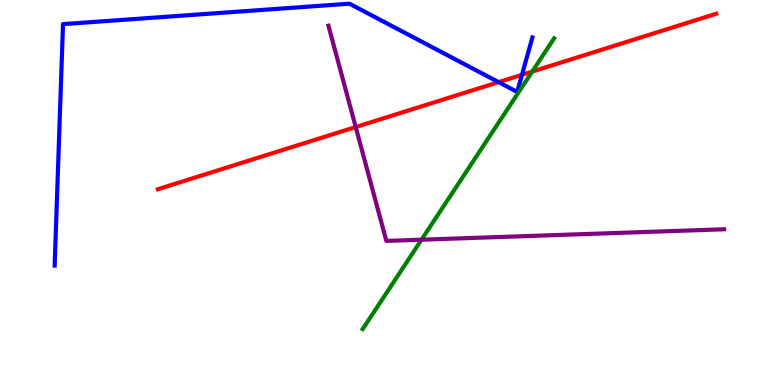[{'lines': ['blue', 'red'], 'intersections': [{'x': 6.43, 'y': 7.87}, {'x': 6.74, 'y': 8.06}]}, {'lines': ['green', 'red'], 'intersections': [{'x': 6.87, 'y': 8.14}]}, {'lines': ['purple', 'red'], 'intersections': [{'x': 4.59, 'y': 6.7}]}, {'lines': ['blue', 'green'], 'intersections': []}, {'lines': ['blue', 'purple'], 'intersections': []}, {'lines': ['green', 'purple'], 'intersections': [{'x': 5.44, 'y': 3.77}]}]